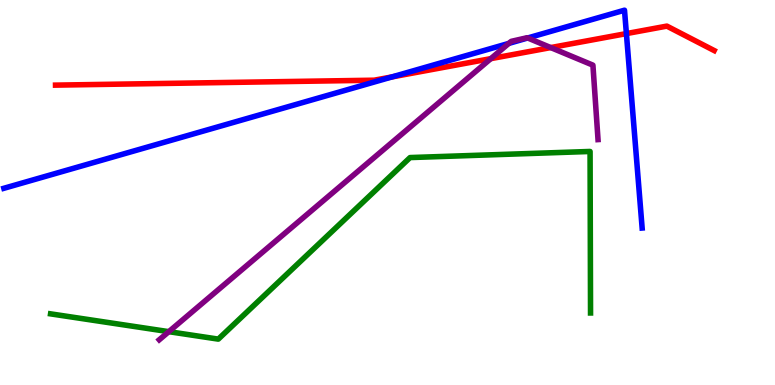[{'lines': ['blue', 'red'], 'intersections': [{'x': 5.06, 'y': 8.0}, {'x': 8.08, 'y': 9.13}]}, {'lines': ['green', 'red'], 'intersections': []}, {'lines': ['purple', 'red'], 'intersections': [{'x': 6.33, 'y': 8.48}, {'x': 7.11, 'y': 8.76}]}, {'lines': ['blue', 'green'], 'intersections': []}, {'lines': ['blue', 'purple'], 'intersections': [{'x': 6.57, 'y': 8.87}, {'x': 6.81, 'y': 9.01}]}, {'lines': ['green', 'purple'], 'intersections': [{'x': 2.18, 'y': 1.39}]}]